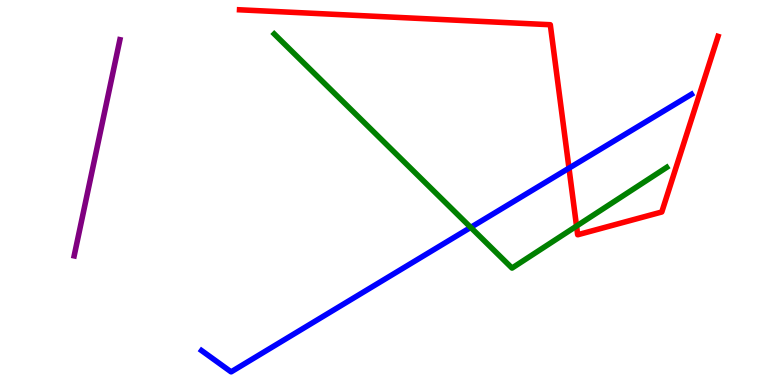[{'lines': ['blue', 'red'], 'intersections': [{'x': 7.34, 'y': 5.63}]}, {'lines': ['green', 'red'], 'intersections': [{'x': 7.44, 'y': 4.13}]}, {'lines': ['purple', 'red'], 'intersections': []}, {'lines': ['blue', 'green'], 'intersections': [{'x': 6.07, 'y': 4.09}]}, {'lines': ['blue', 'purple'], 'intersections': []}, {'lines': ['green', 'purple'], 'intersections': []}]